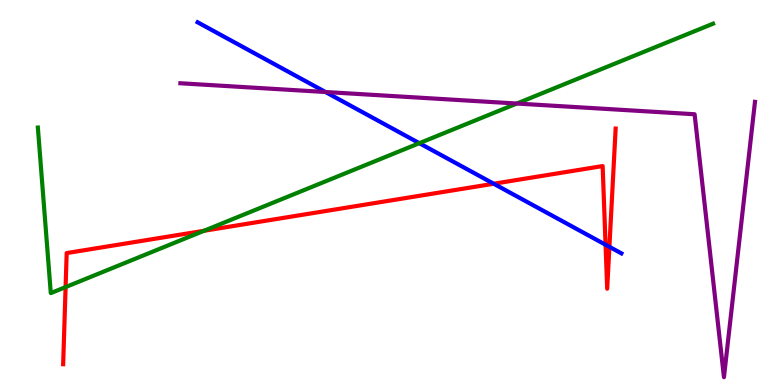[{'lines': ['blue', 'red'], 'intersections': [{'x': 6.37, 'y': 5.23}, {'x': 7.81, 'y': 3.64}, {'x': 7.86, 'y': 3.59}]}, {'lines': ['green', 'red'], 'intersections': [{'x': 0.846, 'y': 2.54}, {'x': 2.63, 'y': 4.01}]}, {'lines': ['purple', 'red'], 'intersections': []}, {'lines': ['blue', 'green'], 'intersections': [{'x': 5.41, 'y': 6.28}]}, {'lines': ['blue', 'purple'], 'intersections': [{'x': 4.2, 'y': 7.61}]}, {'lines': ['green', 'purple'], 'intersections': [{'x': 6.67, 'y': 7.31}]}]